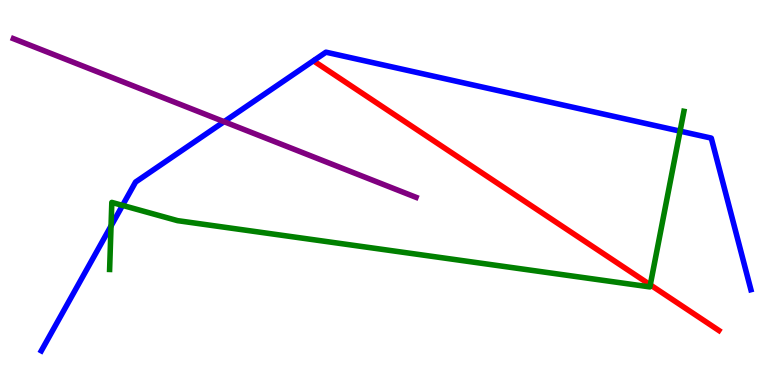[{'lines': ['blue', 'red'], 'intersections': []}, {'lines': ['green', 'red'], 'intersections': [{'x': 8.39, 'y': 2.6}]}, {'lines': ['purple', 'red'], 'intersections': []}, {'lines': ['blue', 'green'], 'intersections': [{'x': 1.43, 'y': 4.13}, {'x': 1.58, 'y': 4.67}, {'x': 8.78, 'y': 6.59}]}, {'lines': ['blue', 'purple'], 'intersections': [{'x': 2.89, 'y': 6.84}]}, {'lines': ['green', 'purple'], 'intersections': []}]